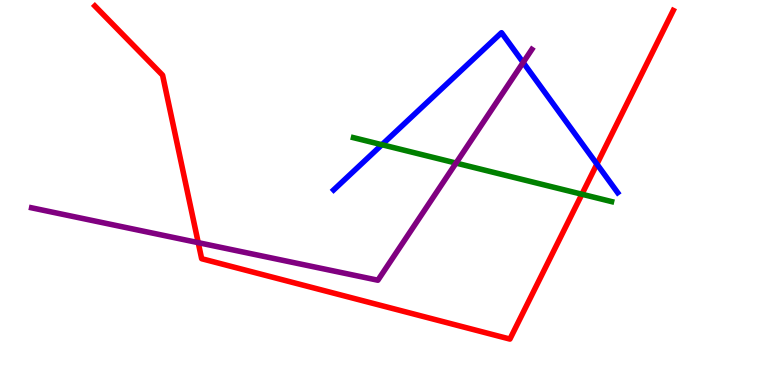[{'lines': ['blue', 'red'], 'intersections': [{'x': 7.7, 'y': 5.74}]}, {'lines': ['green', 'red'], 'intersections': [{'x': 7.51, 'y': 4.95}]}, {'lines': ['purple', 'red'], 'intersections': [{'x': 2.56, 'y': 3.7}]}, {'lines': ['blue', 'green'], 'intersections': [{'x': 4.93, 'y': 6.24}]}, {'lines': ['blue', 'purple'], 'intersections': [{'x': 6.75, 'y': 8.38}]}, {'lines': ['green', 'purple'], 'intersections': [{'x': 5.88, 'y': 5.76}]}]